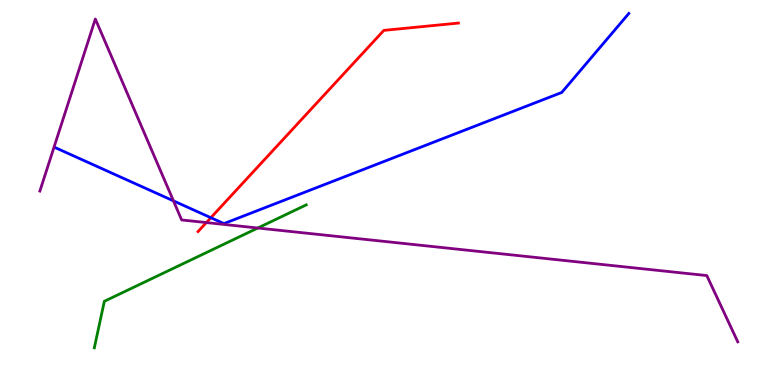[{'lines': ['blue', 'red'], 'intersections': [{'x': 2.72, 'y': 4.35}]}, {'lines': ['green', 'red'], 'intersections': []}, {'lines': ['purple', 'red'], 'intersections': [{'x': 2.66, 'y': 4.22}]}, {'lines': ['blue', 'green'], 'intersections': []}, {'lines': ['blue', 'purple'], 'intersections': [{'x': 2.24, 'y': 4.78}]}, {'lines': ['green', 'purple'], 'intersections': [{'x': 3.33, 'y': 4.08}]}]